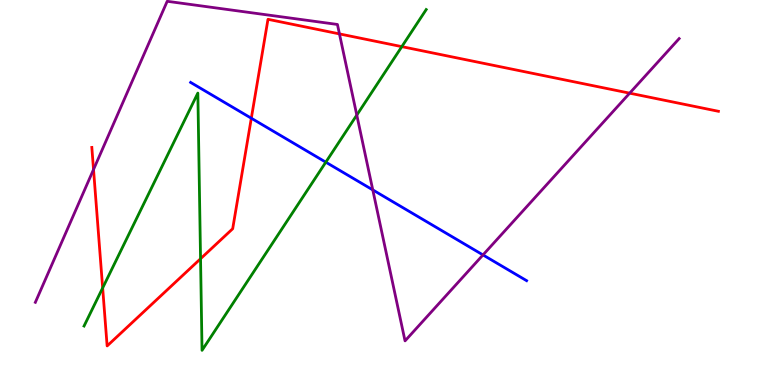[{'lines': ['blue', 'red'], 'intersections': [{'x': 3.24, 'y': 6.93}]}, {'lines': ['green', 'red'], 'intersections': [{'x': 1.32, 'y': 2.52}, {'x': 2.59, 'y': 3.28}, {'x': 5.18, 'y': 8.79}]}, {'lines': ['purple', 'red'], 'intersections': [{'x': 1.21, 'y': 5.6}, {'x': 4.38, 'y': 9.12}, {'x': 8.12, 'y': 7.58}]}, {'lines': ['blue', 'green'], 'intersections': [{'x': 4.2, 'y': 5.79}]}, {'lines': ['blue', 'purple'], 'intersections': [{'x': 4.81, 'y': 5.07}, {'x': 6.23, 'y': 3.38}]}, {'lines': ['green', 'purple'], 'intersections': [{'x': 4.6, 'y': 7.01}]}]